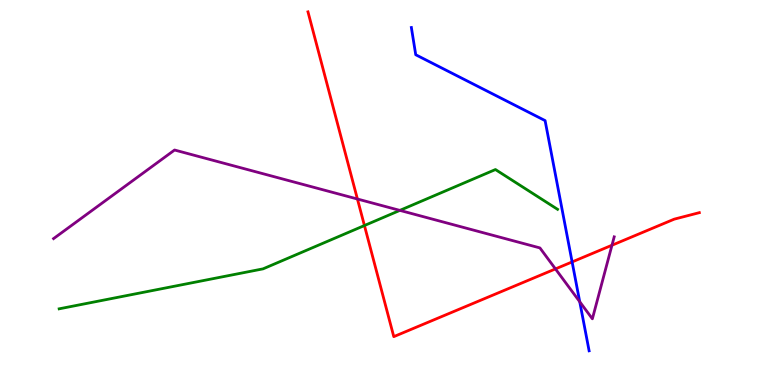[{'lines': ['blue', 'red'], 'intersections': [{'x': 7.38, 'y': 3.2}]}, {'lines': ['green', 'red'], 'intersections': [{'x': 4.7, 'y': 4.14}]}, {'lines': ['purple', 'red'], 'intersections': [{'x': 4.61, 'y': 4.83}, {'x': 7.17, 'y': 3.02}, {'x': 7.9, 'y': 3.63}]}, {'lines': ['blue', 'green'], 'intersections': []}, {'lines': ['blue', 'purple'], 'intersections': [{'x': 7.48, 'y': 2.16}]}, {'lines': ['green', 'purple'], 'intersections': [{'x': 5.16, 'y': 4.54}]}]